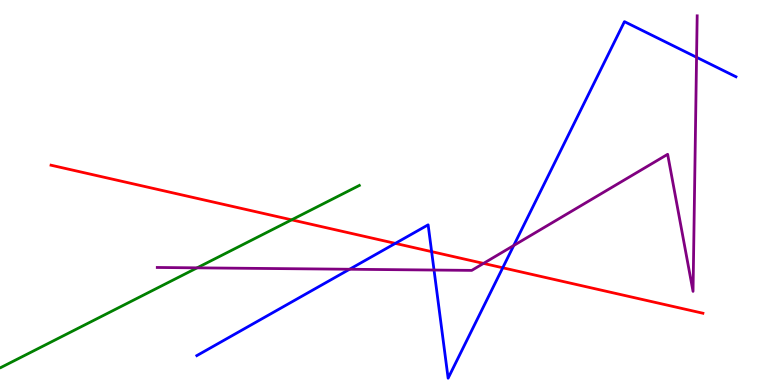[{'lines': ['blue', 'red'], 'intersections': [{'x': 5.1, 'y': 3.68}, {'x': 5.57, 'y': 3.46}, {'x': 6.49, 'y': 3.04}]}, {'lines': ['green', 'red'], 'intersections': [{'x': 3.76, 'y': 4.29}]}, {'lines': ['purple', 'red'], 'intersections': [{'x': 6.24, 'y': 3.16}]}, {'lines': ['blue', 'green'], 'intersections': []}, {'lines': ['blue', 'purple'], 'intersections': [{'x': 4.51, 'y': 3.01}, {'x': 5.6, 'y': 2.99}, {'x': 6.63, 'y': 3.62}, {'x': 8.99, 'y': 8.51}]}, {'lines': ['green', 'purple'], 'intersections': [{'x': 2.54, 'y': 3.04}]}]